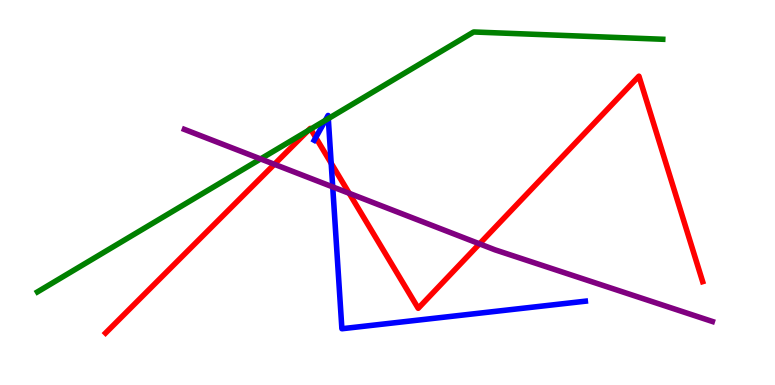[{'lines': ['blue', 'red'], 'intersections': [{'x': 4.07, 'y': 6.43}, {'x': 4.27, 'y': 5.76}]}, {'lines': ['green', 'red'], 'intersections': [{'x': 3.97, 'y': 6.61}, {'x': 4.01, 'y': 6.65}]}, {'lines': ['purple', 'red'], 'intersections': [{'x': 3.54, 'y': 5.73}, {'x': 4.51, 'y': 4.98}, {'x': 6.19, 'y': 3.67}]}, {'lines': ['blue', 'green'], 'intersections': [{'x': 4.2, 'y': 6.87}, {'x': 4.24, 'y': 6.92}]}, {'lines': ['blue', 'purple'], 'intersections': [{'x': 4.29, 'y': 5.15}]}, {'lines': ['green', 'purple'], 'intersections': [{'x': 3.36, 'y': 5.87}]}]